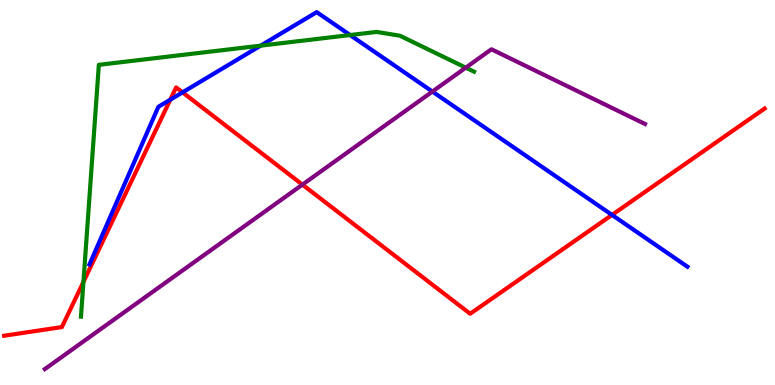[{'lines': ['blue', 'red'], 'intersections': [{'x': 2.2, 'y': 7.41}, {'x': 2.36, 'y': 7.6}, {'x': 7.9, 'y': 4.42}]}, {'lines': ['green', 'red'], 'intersections': [{'x': 1.08, 'y': 2.68}]}, {'lines': ['purple', 'red'], 'intersections': [{'x': 3.9, 'y': 5.2}]}, {'lines': ['blue', 'green'], 'intersections': [{'x': 3.36, 'y': 8.81}, {'x': 4.52, 'y': 9.09}]}, {'lines': ['blue', 'purple'], 'intersections': [{'x': 5.58, 'y': 7.62}]}, {'lines': ['green', 'purple'], 'intersections': [{'x': 6.01, 'y': 8.24}]}]